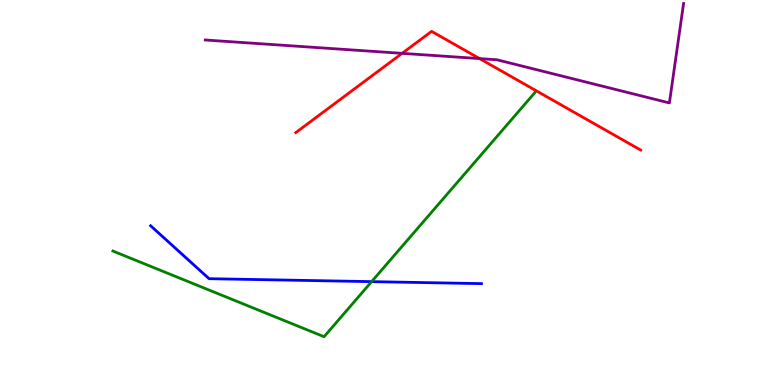[{'lines': ['blue', 'red'], 'intersections': []}, {'lines': ['green', 'red'], 'intersections': []}, {'lines': ['purple', 'red'], 'intersections': [{'x': 5.19, 'y': 8.61}, {'x': 6.19, 'y': 8.48}]}, {'lines': ['blue', 'green'], 'intersections': [{'x': 4.8, 'y': 2.68}]}, {'lines': ['blue', 'purple'], 'intersections': []}, {'lines': ['green', 'purple'], 'intersections': []}]